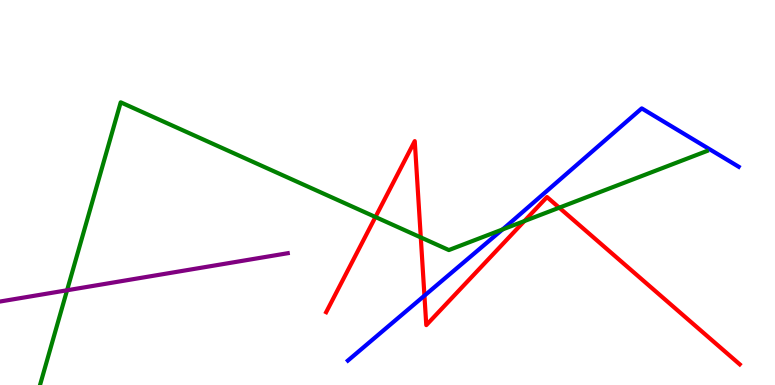[{'lines': ['blue', 'red'], 'intersections': [{'x': 5.48, 'y': 2.32}]}, {'lines': ['green', 'red'], 'intersections': [{'x': 4.84, 'y': 4.36}, {'x': 5.43, 'y': 3.83}, {'x': 6.77, 'y': 4.26}, {'x': 7.22, 'y': 4.61}]}, {'lines': ['purple', 'red'], 'intersections': []}, {'lines': ['blue', 'green'], 'intersections': [{'x': 6.48, 'y': 4.04}]}, {'lines': ['blue', 'purple'], 'intersections': []}, {'lines': ['green', 'purple'], 'intersections': [{'x': 0.865, 'y': 2.46}]}]